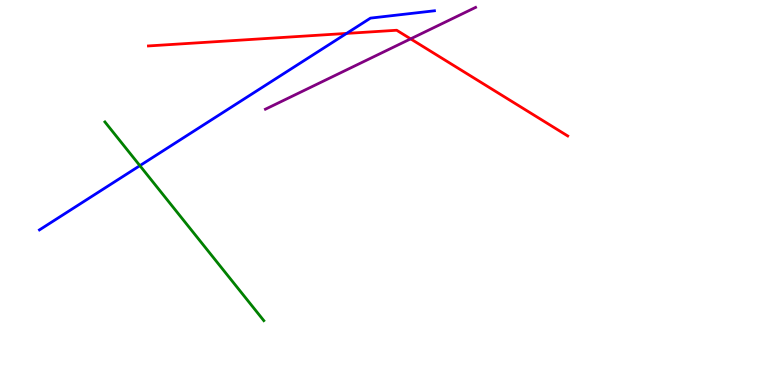[{'lines': ['blue', 'red'], 'intersections': [{'x': 4.47, 'y': 9.13}]}, {'lines': ['green', 'red'], 'intersections': []}, {'lines': ['purple', 'red'], 'intersections': [{'x': 5.3, 'y': 8.99}]}, {'lines': ['blue', 'green'], 'intersections': [{'x': 1.8, 'y': 5.7}]}, {'lines': ['blue', 'purple'], 'intersections': []}, {'lines': ['green', 'purple'], 'intersections': []}]